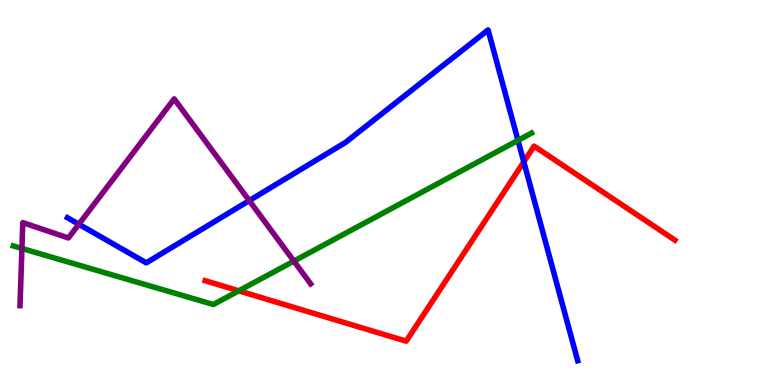[{'lines': ['blue', 'red'], 'intersections': [{'x': 6.76, 'y': 5.8}]}, {'lines': ['green', 'red'], 'intersections': [{'x': 3.08, 'y': 2.45}]}, {'lines': ['purple', 'red'], 'intersections': []}, {'lines': ['blue', 'green'], 'intersections': [{'x': 6.68, 'y': 6.35}]}, {'lines': ['blue', 'purple'], 'intersections': [{'x': 1.02, 'y': 4.18}, {'x': 3.22, 'y': 4.79}]}, {'lines': ['green', 'purple'], 'intersections': [{'x': 0.283, 'y': 3.55}, {'x': 3.79, 'y': 3.22}]}]